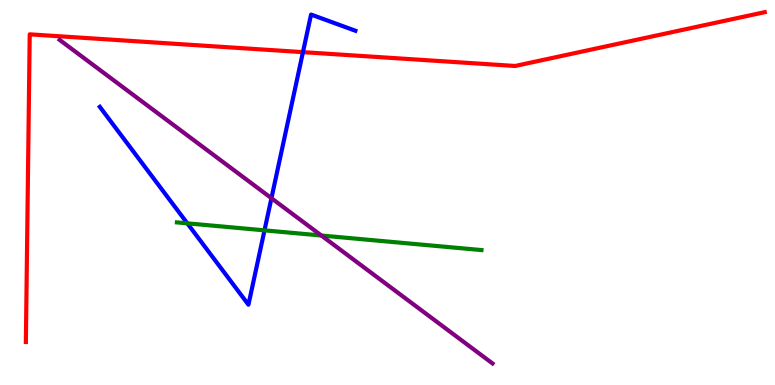[{'lines': ['blue', 'red'], 'intersections': [{'x': 3.91, 'y': 8.65}]}, {'lines': ['green', 'red'], 'intersections': []}, {'lines': ['purple', 'red'], 'intersections': []}, {'lines': ['blue', 'green'], 'intersections': [{'x': 2.42, 'y': 4.2}, {'x': 3.41, 'y': 4.02}]}, {'lines': ['blue', 'purple'], 'intersections': [{'x': 3.5, 'y': 4.85}]}, {'lines': ['green', 'purple'], 'intersections': [{'x': 4.15, 'y': 3.88}]}]